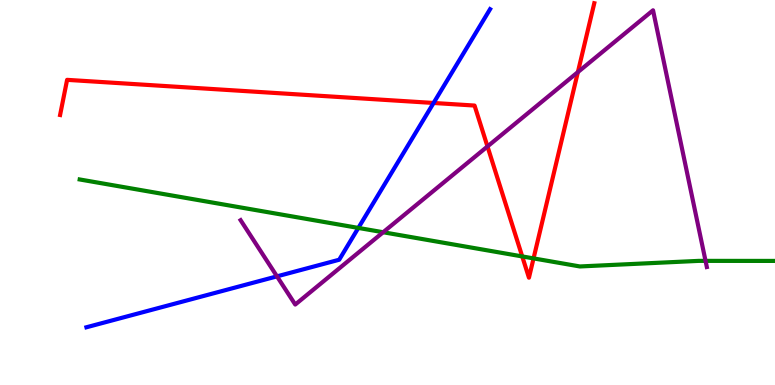[{'lines': ['blue', 'red'], 'intersections': [{'x': 5.59, 'y': 7.33}]}, {'lines': ['green', 'red'], 'intersections': [{'x': 6.74, 'y': 3.34}, {'x': 6.88, 'y': 3.29}]}, {'lines': ['purple', 'red'], 'intersections': [{'x': 6.29, 'y': 6.2}, {'x': 7.46, 'y': 8.13}]}, {'lines': ['blue', 'green'], 'intersections': [{'x': 4.62, 'y': 4.08}]}, {'lines': ['blue', 'purple'], 'intersections': [{'x': 3.57, 'y': 2.82}]}, {'lines': ['green', 'purple'], 'intersections': [{'x': 4.94, 'y': 3.97}, {'x': 9.1, 'y': 3.22}]}]